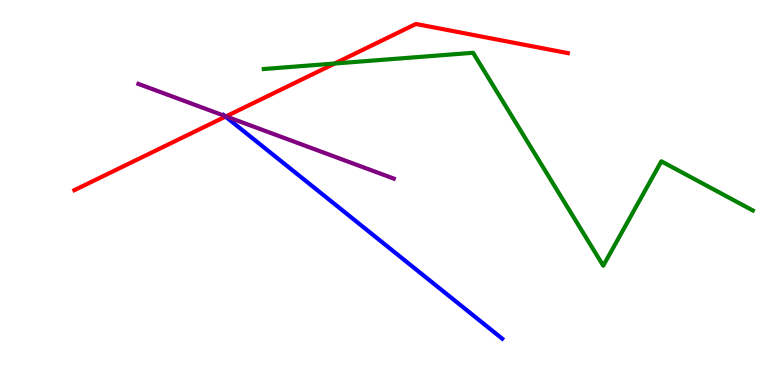[{'lines': ['blue', 'red'], 'intersections': [{'x': 2.91, 'y': 6.97}]}, {'lines': ['green', 'red'], 'intersections': [{'x': 4.32, 'y': 8.35}]}, {'lines': ['purple', 'red'], 'intersections': [{'x': 2.92, 'y': 6.98}]}, {'lines': ['blue', 'green'], 'intersections': []}, {'lines': ['blue', 'purple'], 'intersections': [{'x': 2.9, 'y': 6.99}]}, {'lines': ['green', 'purple'], 'intersections': []}]